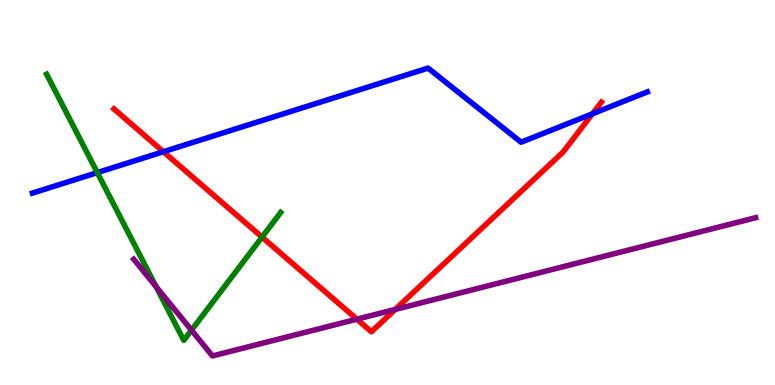[{'lines': ['blue', 'red'], 'intersections': [{'x': 2.11, 'y': 6.06}, {'x': 7.64, 'y': 7.05}]}, {'lines': ['green', 'red'], 'intersections': [{'x': 3.38, 'y': 3.84}]}, {'lines': ['purple', 'red'], 'intersections': [{'x': 4.6, 'y': 1.71}, {'x': 5.1, 'y': 1.96}]}, {'lines': ['blue', 'green'], 'intersections': [{'x': 1.26, 'y': 5.52}]}, {'lines': ['blue', 'purple'], 'intersections': []}, {'lines': ['green', 'purple'], 'intersections': [{'x': 2.02, 'y': 2.55}, {'x': 2.47, 'y': 1.42}]}]